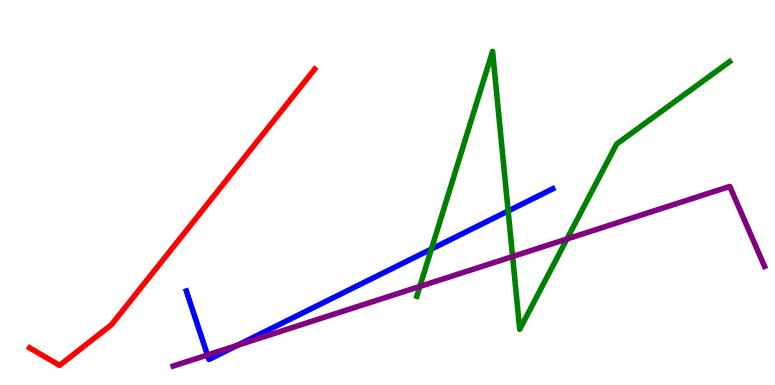[{'lines': ['blue', 'red'], 'intersections': []}, {'lines': ['green', 'red'], 'intersections': []}, {'lines': ['purple', 'red'], 'intersections': []}, {'lines': ['blue', 'green'], 'intersections': [{'x': 5.57, 'y': 3.53}, {'x': 6.56, 'y': 4.52}]}, {'lines': ['blue', 'purple'], 'intersections': [{'x': 2.68, 'y': 0.779}, {'x': 3.06, 'y': 1.03}]}, {'lines': ['green', 'purple'], 'intersections': [{'x': 5.42, 'y': 2.56}, {'x': 6.61, 'y': 3.34}, {'x': 7.32, 'y': 3.79}]}]